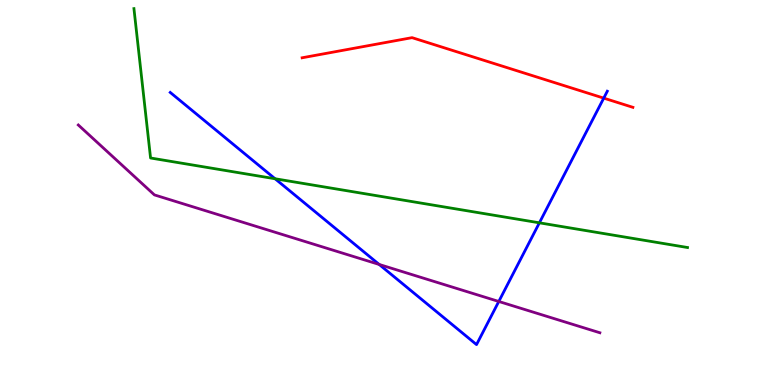[{'lines': ['blue', 'red'], 'intersections': [{'x': 7.79, 'y': 7.45}]}, {'lines': ['green', 'red'], 'intersections': []}, {'lines': ['purple', 'red'], 'intersections': []}, {'lines': ['blue', 'green'], 'intersections': [{'x': 3.55, 'y': 5.36}, {'x': 6.96, 'y': 4.21}]}, {'lines': ['blue', 'purple'], 'intersections': [{'x': 4.89, 'y': 3.13}, {'x': 6.44, 'y': 2.17}]}, {'lines': ['green', 'purple'], 'intersections': []}]